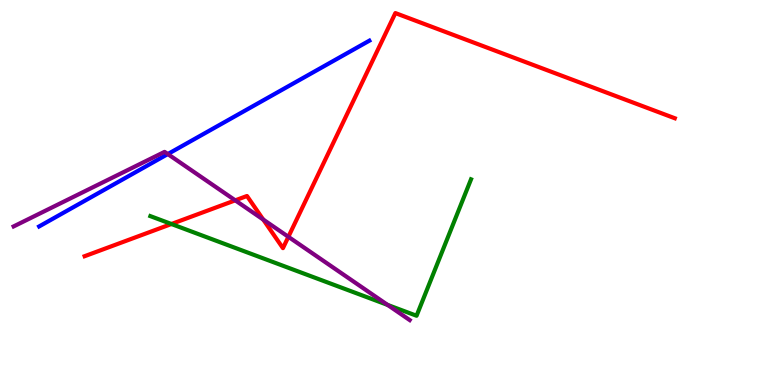[{'lines': ['blue', 'red'], 'intersections': []}, {'lines': ['green', 'red'], 'intersections': [{'x': 2.21, 'y': 4.18}]}, {'lines': ['purple', 'red'], 'intersections': [{'x': 3.04, 'y': 4.8}, {'x': 3.4, 'y': 4.3}, {'x': 3.72, 'y': 3.85}]}, {'lines': ['blue', 'green'], 'intersections': []}, {'lines': ['blue', 'purple'], 'intersections': [{'x': 2.17, 'y': 6.0}]}, {'lines': ['green', 'purple'], 'intersections': [{'x': 5.0, 'y': 2.08}]}]